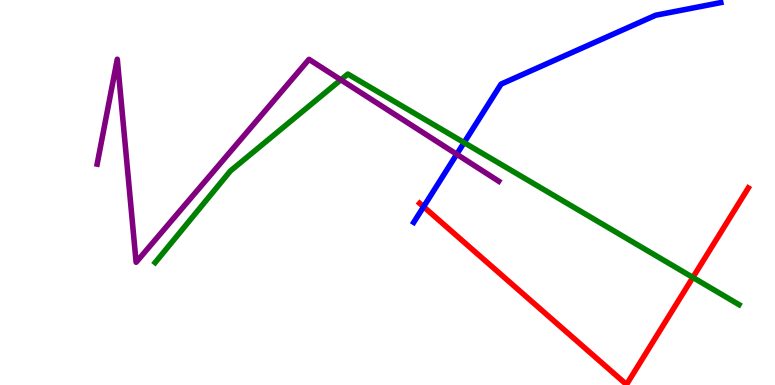[{'lines': ['blue', 'red'], 'intersections': [{'x': 5.47, 'y': 4.63}]}, {'lines': ['green', 'red'], 'intersections': [{'x': 8.94, 'y': 2.79}]}, {'lines': ['purple', 'red'], 'intersections': []}, {'lines': ['blue', 'green'], 'intersections': [{'x': 5.99, 'y': 6.3}]}, {'lines': ['blue', 'purple'], 'intersections': [{'x': 5.89, 'y': 5.99}]}, {'lines': ['green', 'purple'], 'intersections': [{'x': 4.4, 'y': 7.93}]}]